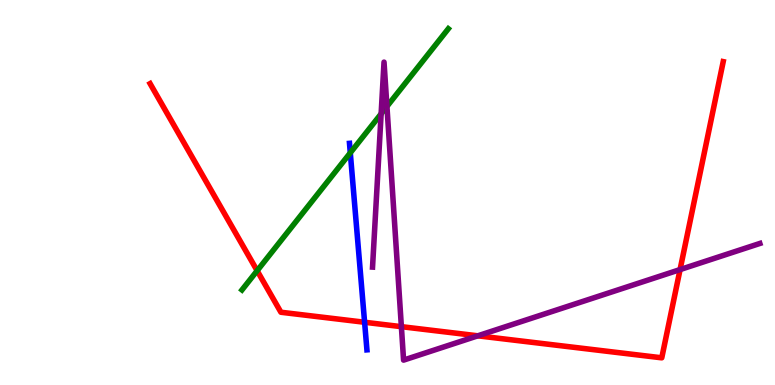[{'lines': ['blue', 'red'], 'intersections': [{'x': 4.7, 'y': 1.63}]}, {'lines': ['green', 'red'], 'intersections': [{'x': 3.32, 'y': 2.97}]}, {'lines': ['purple', 'red'], 'intersections': [{'x': 5.18, 'y': 1.52}, {'x': 6.17, 'y': 1.28}, {'x': 8.78, 'y': 3.0}]}, {'lines': ['blue', 'green'], 'intersections': [{'x': 4.52, 'y': 6.03}]}, {'lines': ['blue', 'purple'], 'intersections': []}, {'lines': ['green', 'purple'], 'intersections': [{'x': 4.92, 'y': 7.04}, {'x': 4.99, 'y': 7.24}]}]